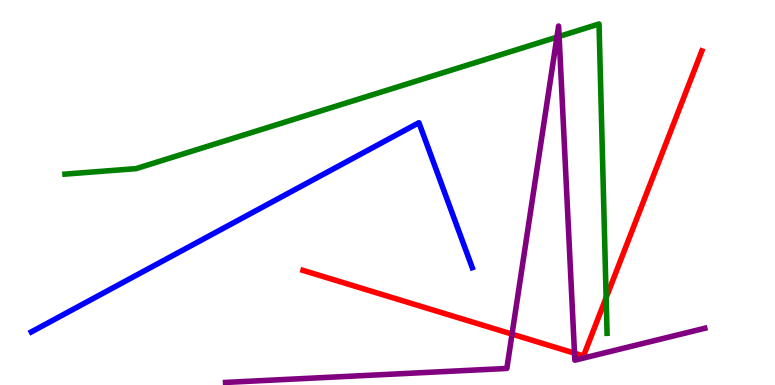[{'lines': ['blue', 'red'], 'intersections': []}, {'lines': ['green', 'red'], 'intersections': [{'x': 7.82, 'y': 2.27}]}, {'lines': ['purple', 'red'], 'intersections': [{'x': 6.61, 'y': 1.32}, {'x': 7.41, 'y': 0.827}]}, {'lines': ['blue', 'green'], 'intersections': []}, {'lines': ['blue', 'purple'], 'intersections': []}, {'lines': ['green', 'purple'], 'intersections': [{'x': 7.19, 'y': 9.04}, {'x': 7.21, 'y': 9.05}]}]